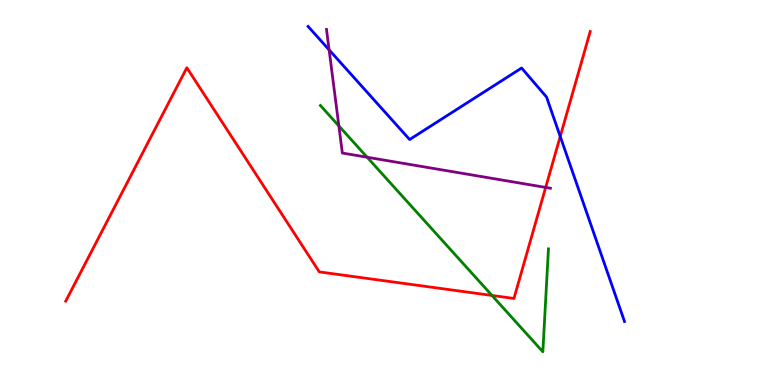[{'lines': ['blue', 'red'], 'intersections': [{'x': 7.23, 'y': 6.46}]}, {'lines': ['green', 'red'], 'intersections': [{'x': 6.35, 'y': 2.33}]}, {'lines': ['purple', 'red'], 'intersections': [{'x': 7.04, 'y': 5.13}]}, {'lines': ['blue', 'green'], 'intersections': []}, {'lines': ['blue', 'purple'], 'intersections': [{'x': 4.25, 'y': 8.71}]}, {'lines': ['green', 'purple'], 'intersections': [{'x': 4.37, 'y': 6.73}, {'x': 4.74, 'y': 5.92}]}]